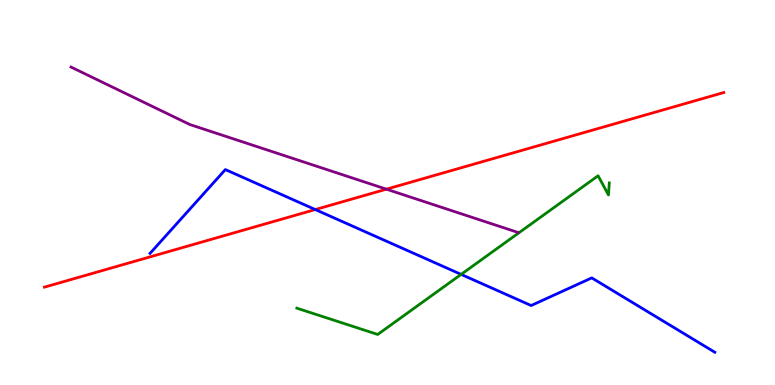[{'lines': ['blue', 'red'], 'intersections': [{'x': 4.07, 'y': 4.56}]}, {'lines': ['green', 'red'], 'intersections': []}, {'lines': ['purple', 'red'], 'intersections': [{'x': 4.99, 'y': 5.09}]}, {'lines': ['blue', 'green'], 'intersections': [{'x': 5.95, 'y': 2.87}]}, {'lines': ['blue', 'purple'], 'intersections': []}, {'lines': ['green', 'purple'], 'intersections': []}]